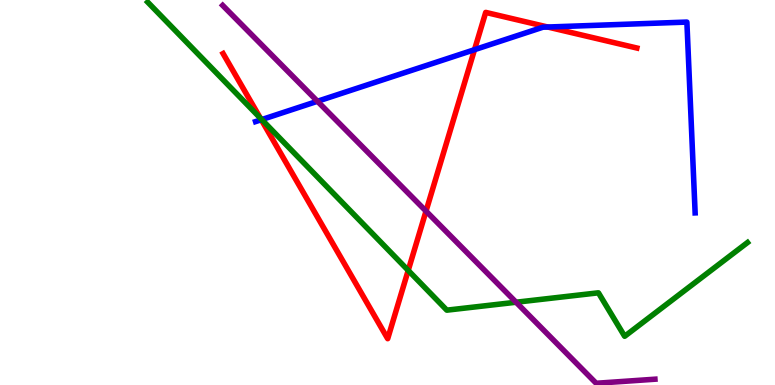[{'lines': ['blue', 'red'], 'intersections': [{'x': 3.37, 'y': 6.89}, {'x': 6.12, 'y': 8.71}, {'x': 7.07, 'y': 9.3}]}, {'lines': ['green', 'red'], 'intersections': [{'x': 3.36, 'y': 6.93}, {'x': 5.27, 'y': 2.98}]}, {'lines': ['purple', 'red'], 'intersections': [{'x': 5.5, 'y': 4.52}]}, {'lines': ['blue', 'green'], 'intersections': [{'x': 3.38, 'y': 6.89}]}, {'lines': ['blue', 'purple'], 'intersections': [{'x': 4.1, 'y': 7.37}]}, {'lines': ['green', 'purple'], 'intersections': [{'x': 6.66, 'y': 2.15}]}]